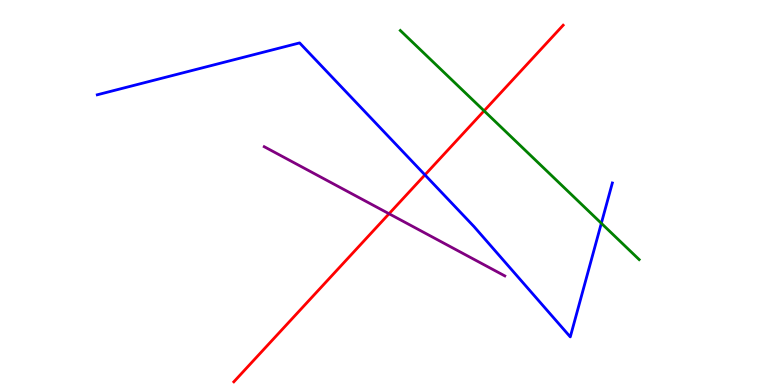[{'lines': ['blue', 'red'], 'intersections': [{'x': 5.48, 'y': 5.46}]}, {'lines': ['green', 'red'], 'intersections': [{'x': 6.25, 'y': 7.12}]}, {'lines': ['purple', 'red'], 'intersections': [{'x': 5.02, 'y': 4.45}]}, {'lines': ['blue', 'green'], 'intersections': [{'x': 7.76, 'y': 4.2}]}, {'lines': ['blue', 'purple'], 'intersections': []}, {'lines': ['green', 'purple'], 'intersections': []}]